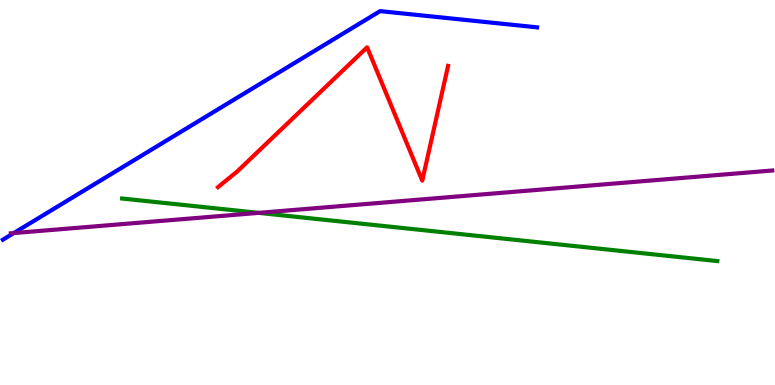[{'lines': ['blue', 'red'], 'intersections': []}, {'lines': ['green', 'red'], 'intersections': []}, {'lines': ['purple', 'red'], 'intersections': []}, {'lines': ['blue', 'green'], 'intersections': []}, {'lines': ['blue', 'purple'], 'intersections': [{'x': 0.178, 'y': 3.95}]}, {'lines': ['green', 'purple'], 'intersections': [{'x': 3.34, 'y': 4.47}]}]